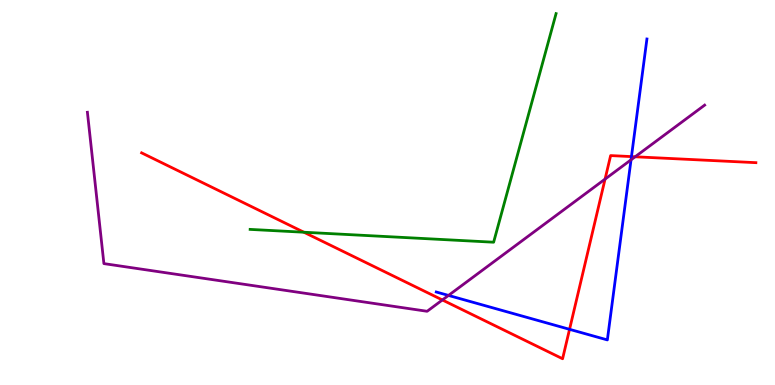[{'lines': ['blue', 'red'], 'intersections': [{'x': 7.35, 'y': 1.45}, {'x': 8.15, 'y': 5.93}]}, {'lines': ['green', 'red'], 'intersections': [{'x': 3.92, 'y': 3.97}]}, {'lines': ['purple', 'red'], 'intersections': [{'x': 5.71, 'y': 2.21}, {'x': 7.81, 'y': 5.35}, {'x': 8.2, 'y': 5.93}]}, {'lines': ['blue', 'green'], 'intersections': []}, {'lines': ['blue', 'purple'], 'intersections': [{'x': 5.79, 'y': 2.33}, {'x': 8.14, 'y': 5.85}]}, {'lines': ['green', 'purple'], 'intersections': []}]